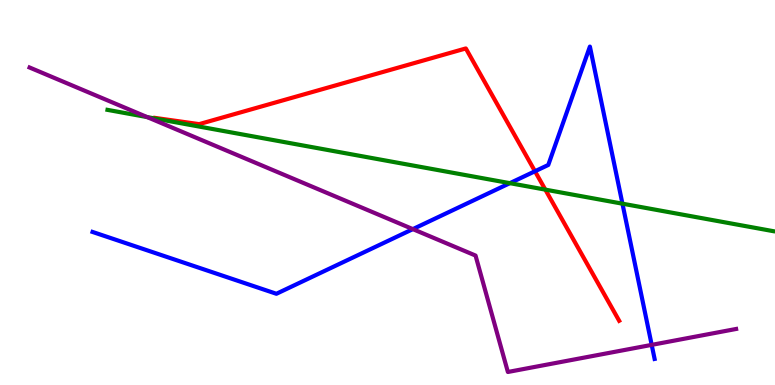[{'lines': ['blue', 'red'], 'intersections': [{'x': 6.9, 'y': 5.55}]}, {'lines': ['green', 'red'], 'intersections': [{'x': 7.04, 'y': 5.07}]}, {'lines': ['purple', 'red'], 'intersections': []}, {'lines': ['blue', 'green'], 'intersections': [{'x': 6.58, 'y': 5.24}, {'x': 8.03, 'y': 4.71}]}, {'lines': ['blue', 'purple'], 'intersections': [{'x': 5.33, 'y': 4.05}, {'x': 8.41, 'y': 1.04}]}, {'lines': ['green', 'purple'], 'intersections': [{'x': 1.9, 'y': 6.96}]}]